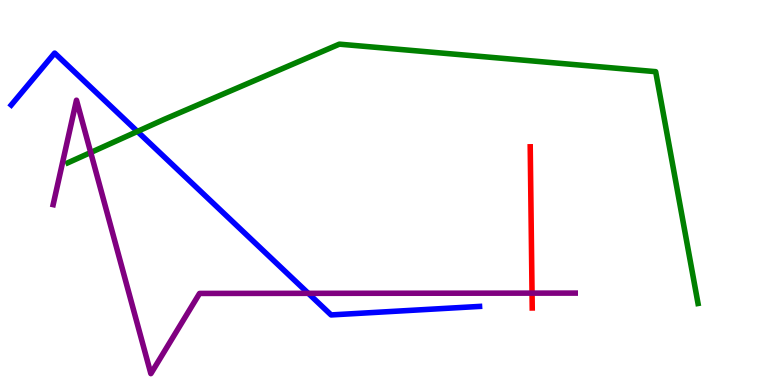[{'lines': ['blue', 'red'], 'intersections': []}, {'lines': ['green', 'red'], 'intersections': []}, {'lines': ['purple', 'red'], 'intersections': [{'x': 6.87, 'y': 2.39}]}, {'lines': ['blue', 'green'], 'intersections': [{'x': 1.77, 'y': 6.59}]}, {'lines': ['blue', 'purple'], 'intersections': [{'x': 3.98, 'y': 2.38}]}, {'lines': ['green', 'purple'], 'intersections': [{'x': 1.17, 'y': 6.04}]}]